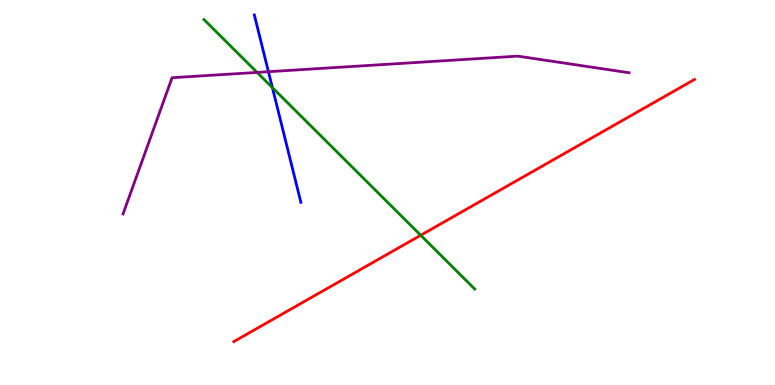[{'lines': ['blue', 'red'], 'intersections': []}, {'lines': ['green', 'red'], 'intersections': [{'x': 5.43, 'y': 3.89}]}, {'lines': ['purple', 'red'], 'intersections': []}, {'lines': ['blue', 'green'], 'intersections': [{'x': 3.51, 'y': 7.72}]}, {'lines': ['blue', 'purple'], 'intersections': [{'x': 3.46, 'y': 8.14}]}, {'lines': ['green', 'purple'], 'intersections': [{'x': 3.32, 'y': 8.12}]}]